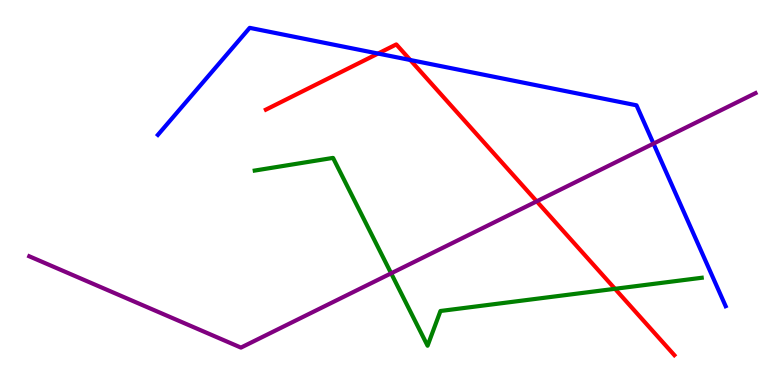[{'lines': ['blue', 'red'], 'intersections': [{'x': 4.88, 'y': 8.61}, {'x': 5.29, 'y': 8.44}]}, {'lines': ['green', 'red'], 'intersections': [{'x': 7.94, 'y': 2.5}]}, {'lines': ['purple', 'red'], 'intersections': [{'x': 6.93, 'y': 4.77}]}, {'lines': ['blue', 'green'], 'intersections': []}, {'lines': ['blue', 'purple'], 'intersections': [{'x': 8.43, 'y': 6.27}]}, {'lines': ['green', 'purple'], 'intersections': [{'x': 5.05, 'y': 2.9}]}]